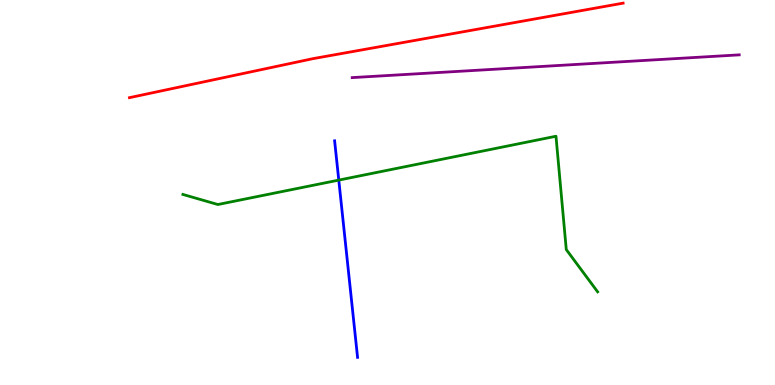[{'lines': ['blue', 'red'], 'intersections': []}, {'lines': ['green', 'red'], 'intersections': []}, {'lines': ['purple', 'red'], 'intersections': []}, {'lines': ['blue', 'green'], 'intersections': [{'x': 4.37, 'y': 5.32}]}, {'lines': ['blue', 'purple'], 'intersections': []}, {'lines': ['green', 'purple'], 'intersections': []}]